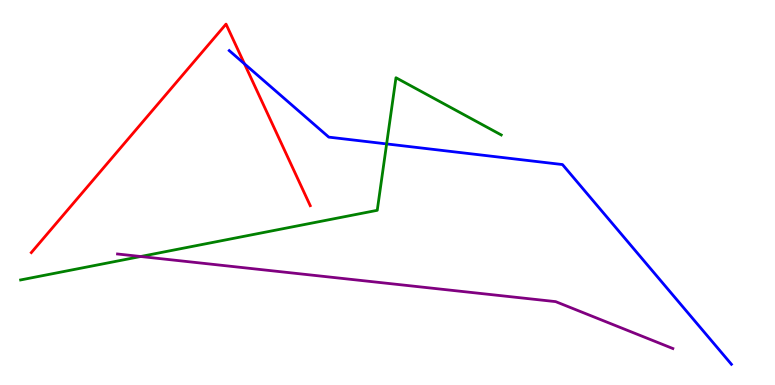[{'lines': ['blue', 'red'], 'intersections': [{'x': 3.15, 'y': 8.34}]}, {'lines': ['green', 'red'], 'intersections': []}, {'lines': ['purple', 'red'], 'intersections': []}, {'lines': ['blue', 'green'], 'intersections': [{'x': 4.99, 'y': 6.26}]}, {'lines': ['blue', 'purple'], 'intersections': []}, {'lines': ['green', 'purple'], 'intersections': [{'x': 1.82, 'y': 3.34}]}]